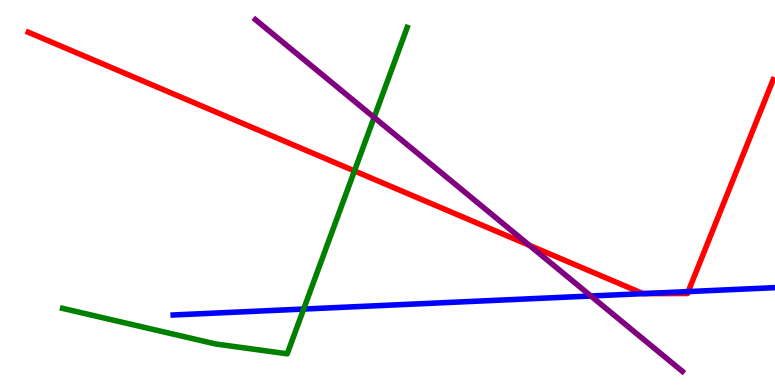[{'lines': ['blue', 'red'], 'intersections': [{'x': 8.3, 'y': 2.37}, {'x': 8.88, 'y': 2.43}]}, {'lines': ['green', 'red'], 'intersections': [{'x': 4.57, 'y': 5.56}]}, {'lines': ['purple', 'red'], 'intersections': [{'x': 6.83, 'y': 3.63}]}, {'lines': ['blue', 'green'], 'intersections': [{'x': 3.92, 'y': 1.97}]}, {'lines': ['blue', 'purple'], 'intersections': [{'x': 7.62, 'y': 2.31}]}, {'lines': ['green', 'purple'], 'intersections': [{'x': 4.83, 'y': 6.95}]}]